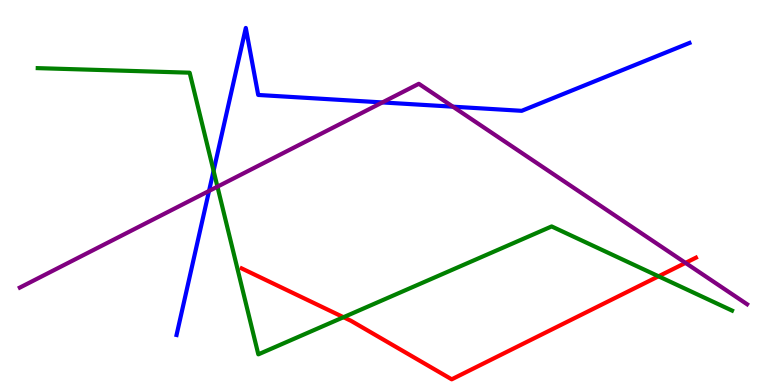[{'lines': ['blue', 'red'], 'intersections': []}, {'lines': ['green', 'red'], 'intersections': [{'x': 4.43, 'y': 1.76}, {'x': 8.5, 'y': 2.82}]}, {'lines': ['purple', 'red'], 'intersections': [{'x': 8.85, 'y': 3.17}]}, {'lines': ['blue', 'green'], 'intersections': [{'x': 2.76, 'y': 5.56}]}, {'lines': ['blue', 'purple'], 'intersections': [{'x': 2.7, 'y': 5.04}, {'x': 4.93, 'y': 7.34}, {'x': 5.84, 'y': 7.23}]}, {'lines': ['green', 'purple'], 'intersections': [{'x': 2.81, 'y': 5.15}]}]